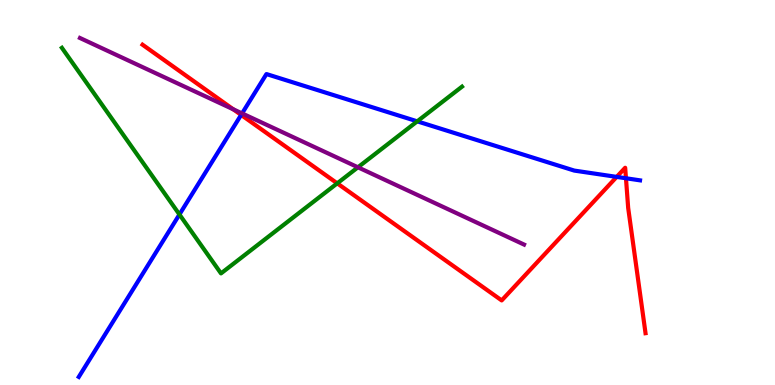[{'lines': ['blue', 'red'], 'intersections': [{'x': 3.11, 'y': 7.02}, {'x': 7.96, 'y': 5.41}, {'x': 8.08, 'y': 5.37}]}, {'lines': ['green', 'red'], 'intersections': [{'x': 4.35, 'y': 5.24}]}, {'lines': ['purple', 'red'], 'intersections': [{'x': 3.01, 'y': 7.16}]}, {'lines': ['blue', 'green'], 'intersections': [{'x': 2.32, 'y': 4.43}, {'x': 5.38, 'y': 6.85}]}, {'lines': ['blue', 'purple'], 'intersections': [{'x': 3.12, 'y': 7.05}]}, {'lines': ['green', 'purple'], 'intersections': [{'x': 4.62, 'y': 5.65}]}]